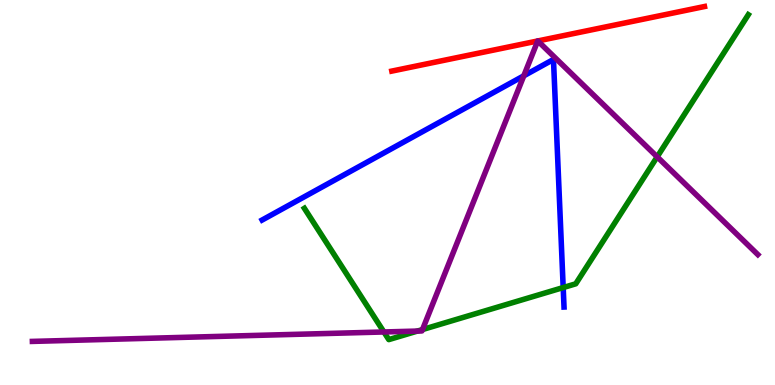[{'lines': ['blue', 'red'], 'intersections': []}, {'lines': ['green', 'red'], 'intersections': []}, {'lines': ['purple', 'red'], 'intersections': [{'x': 6.94, 'y': 8.94}, {'x': 6.94, 'y': 8.94}]}, {'lines': ['blue', 'green'], 'intersections': [{'x': 7.27, 'y': 2.53}]}, {'lines': ['blue', 'purple'], 'intersections': [{'x': 6.76, 'y': 8.03}]}, {'lines': ['green', 'purple'], 'intersections': [{'x': 4.95, 'y': 1.38}, {'x': 5.39, 'y': 1.4}, {'x': 5.45, 'y': 1.44}, {'x': 8.48, 'y': 5.93}]}]